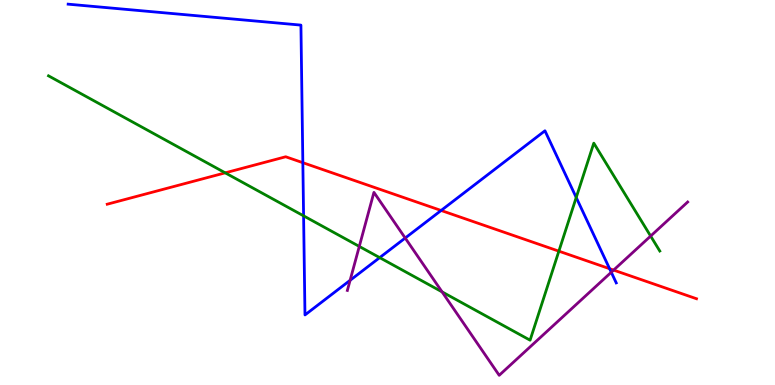[{'lines': ['blue', 'red'], 'intersections': [{'x': 3.91, 'y': 5.77}, {'x': 5.69, 'y': 4.53}, {'x': 7.87, 'y': 3.02}]}, {'lines': ['green', 'red'], 'intersections': [{'x': 2.91, 'y': 5.51}, {'x': 7.21, 'y': 3.48}]}, {'lines': ['purple', 'red'], 'intersections': [{'x': 7.92, 'y': 2.98}]}, {'lines': ['blue', 'green'], 'intersections': [{'x': 3.92, 'y': 4.39}, {'x': 4.9, 'y': 3.31}, {'x': 7.44, 'y': 4.87}]}, {'lines': ['blue', 'purple'], 'intersections': [{'x': 4.52, 'y': 2.72}, {'x': 5.23, 'y': 3.82}, {'x': 7.89, 'y': 2.93}]}, {'lines': ['green', 'purple'], 'intersections': [{'x': 4.64, 'y': 3.6}, {'x': 5.7, 'y': 2.42}, {'x': 8.4, 'y': 3.87}]}]